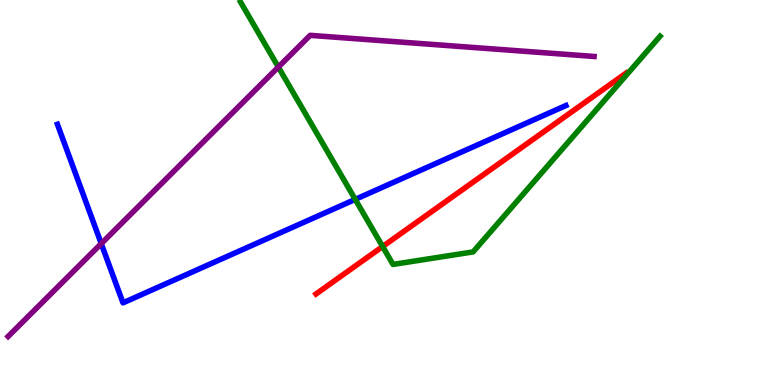[{'lines': ['blue', 'red'], 'intersections': []}, {'lines': ['green', 'red'], 'intersections': [{'x': 4.94, 'y': 3.6}]}, {'lines': ['purple', 'red'], 'intersections': []}, {'lines': ['blue', 'green'], 'intersections': [{'x': 4.58, 'y': 4.82}]}, {'lines': ['blue', 'purple'], 'intersections': [{'x': 1.31, 'y': 3.67}]}, {'lines': ['green', 'purple'], 'intersections': [{'x': 3.59, 'y': 8.26}]}]